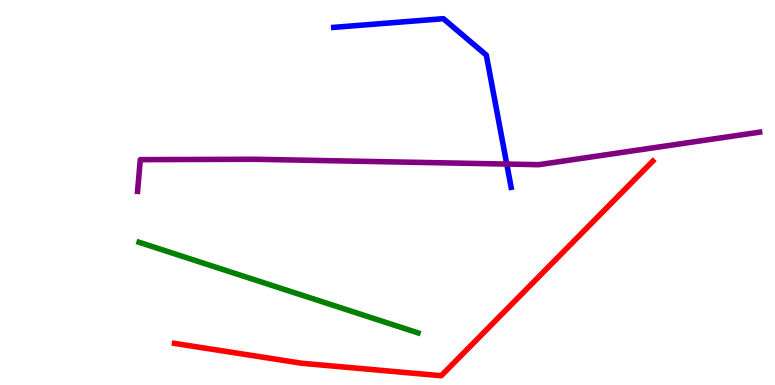[{'lines': ['blue', 'red'], 'intersections': []}, {'lines': ['green', 'red'], 'intersections': []}, {'lines': ['purple', 'red'], 'intersections': []}, {'lines': ['blue', 'green'], 'intersections': []}, {'lines': ['blue', 'purple'], 'intersections': [{'x': 6.54, 'y': 5.74}]}, {'lines': ['green', 'purple'], 'intersections': []}]